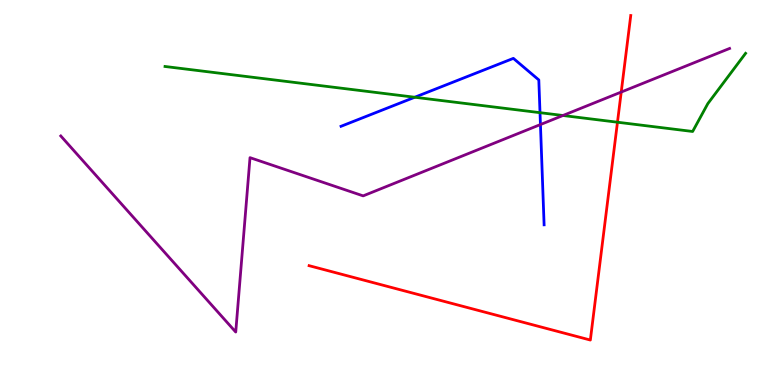[{'lines': ['blue', 'red'], 'intersections': []}, {'lines': ['green', 'red'], 'intersections': [{'x': 7.97, 'y': 6.83}]}, {'lines': ['purple', 'red'], 'intersections': [{'x': 8.02, 'y': 7.61}]}, {'lines': ['blue', 'green'], 'intersections': [{'x': 5.35, 'y': 7.47}, {'x': 6.97, 'y': 7.07}]}, {'lines': ['blue', 'purple'], 'intersections': [{'x': 6.97, 'y': 6.76}]}, {'lines': ['green', 'purple'], 'intersections': [{'x': 7.26, 'y': 7.0}]}]